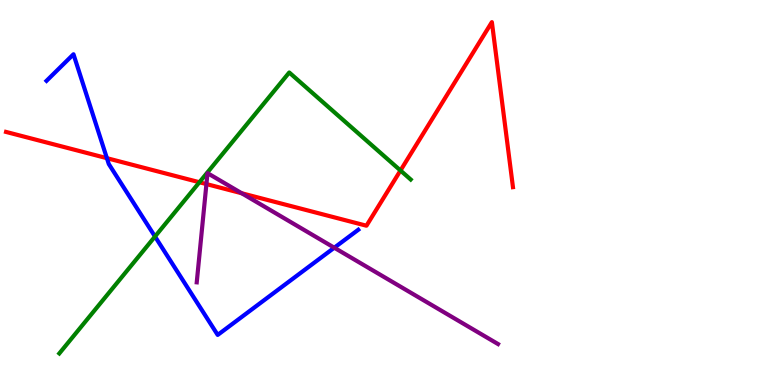[{'lines': ['blue', 'red'], 'intersections': [{'x': 1.38, 'y': 5.89}]}, {'lines': ['green', 'red'], 'intersections': [{'x': 2.57, 'y': 5.27}, {'x': 5.17, 'y': 5.57}]}, {'lines': ['purple', 'red'], 'intersections': [{'x': 2.66, 'y': 5.22}, {'x': 3.12, 'y': 4.98}]}, {'lines': ['blue', 'green'], 'intersections': [{'x': 2.0, 'y': 3.86}]}, {'lines': ['blue', 'purple'], 'intersections': [{'x': 4.31, 'y': 3.57}]}, {'lines': ['green', 'purple'], 'intersections': []}]